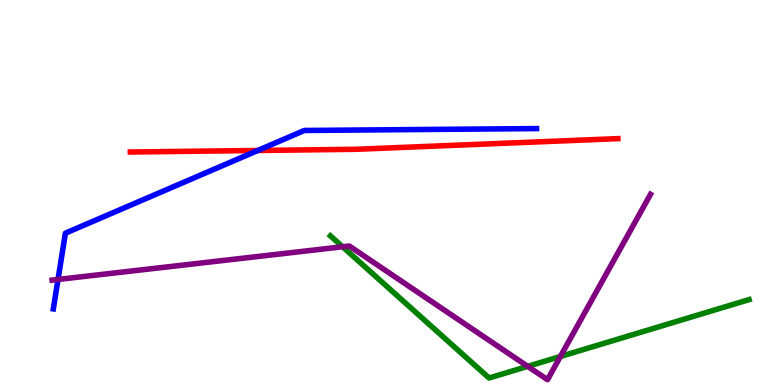[{'lines': ['blue', 'red'], 'intersections': [{'x': 3.33, 'y': 6.09}]}, {'lines': ['green', 'red'], 'intersections': []}, {'lines': ['purple', 'red'], 'intersections': []}, {'lines': ['blue', 'green'], 'intersections': []}, {'lines': ['blue', 'purple'], 'intersections': [{'x': 0.749, 'y': 2.74}]}, {'lines': ['green', 'purple'], 'intersections': [{'x': 4.42, 'y': 3.59}, {'x': 6.81, 'y': 0.484}, {'x': 7.23, 'y': 0.74}]}]